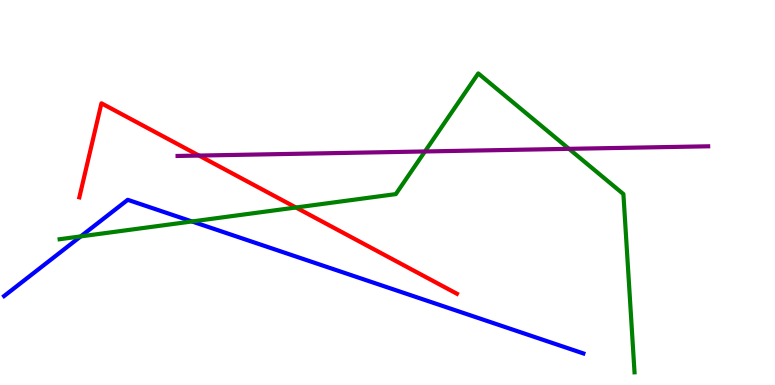[{'lines': ['blue', 'red'], 'intersections': []}, {'lines': ['green', 'red'], 'intersections': [{'x': 3.82, 'y': 4.61}]}, {'lines': ['purple', 'red'], 'intersections': [{'x': 2.57, 'y': 5.96}]}, {'lines': ['blue', 'green'], 'intersections': [{'x': 1.04, 'y': 3.86}, {'x': 2.48, 'y': 4.25}]}, {'lines': ['blue', 'purple'], 'intersections': []}, {'lines': ['green', 'purple'], 'intersections': [{'x': 5.48, 'y': 6.07}, {'x': 7.34, 'y': 6.13}]}]